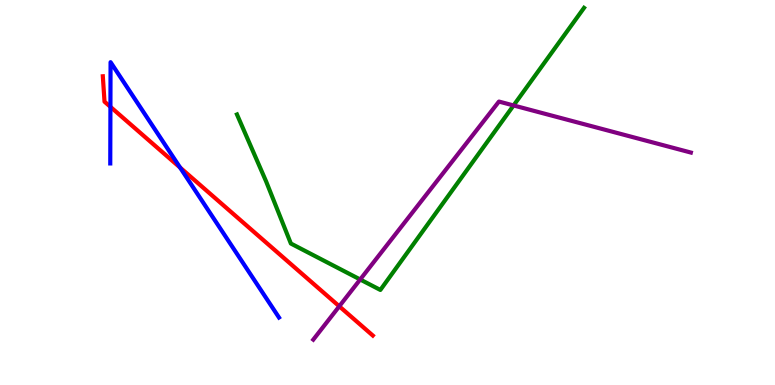[{'lines': ['blue', 'red'], 'intersections': [{'x': 1.42, 'y': 7.22}, {'x': 2.32, 'y': 5.65}]}, {'lines': ['green', 'red'], 'intersections': []}, {'lines': ['purple', 'red'], 'intersections': [{'x': 4.38, 'y': 2.04}]}, {'lines': ['blue', 'green'], 'intersections': []}, {'lines': ['blue', 'purple'], 'intersections': []}, {'lines': ['green', 'purple'], 'intersections': [{'x': 4.65, 'y': 2.74}, {'x': 6.63, 'y': 7.26}]}]